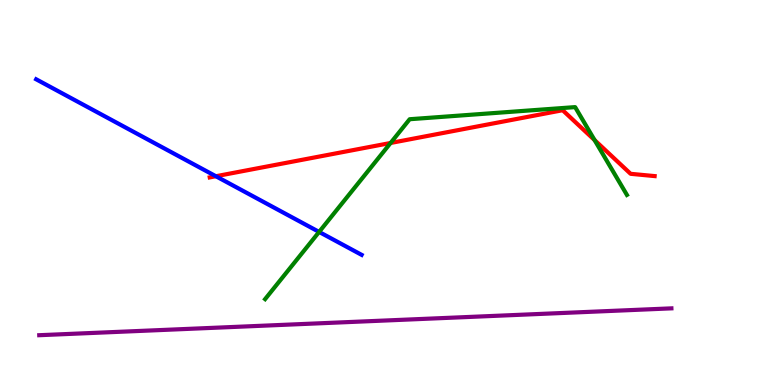[{'lines': ['blue', 'red'], 'intersections': [{'x': 2.79, 'y': 5.42}]}, {'lines': ['green', 'red'], 'intersections': [{'x': 5.04, 'y': 6.29}, {'x': 7.67, 'y': 6.36}]}, {'lines': ['purple', 'red'], 'intersections': []}, {'lines': ['blue', 'green'], 'intersections': [{'x': 4.12, 'y': 3.98}]}, {'lines': ['blue', 'purple'], 'intersections': []}, {'lines': ['green', 'purple'], 'intersections': []}]